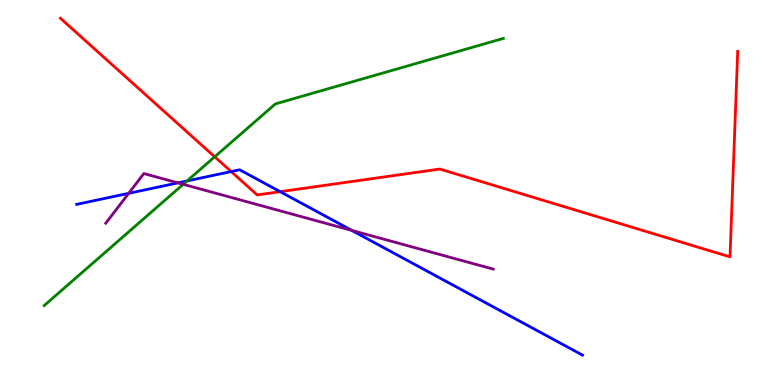[{'lines': ['blue', 'red'], 'intersections': [{'x': 2.98, 'y': 5.54}, {'x': 3.61, 'y': 5.02}]}, {'lines': ['green', 'red'], 'intersections': [{'x': 2.77, 'y': 5.93}]}, {'lines': ['purple', 'red'], 'intersections': []}, {'lines': ['blue', 'green'], 'intersections': [{'x': 2.41, 'y': 5.3}]}, {'lines': ['blue', 'purple'], 'intersections': [{'x': 1.66, 'y': 4.98}, {'x': 2.3, 'y': 5.25}, {'x': 4.54, 'y': 4.01}]}, {'lines': ['green', 'purple'], 'intersections': [{'x': 2.36, 'y': 5.21}]}]